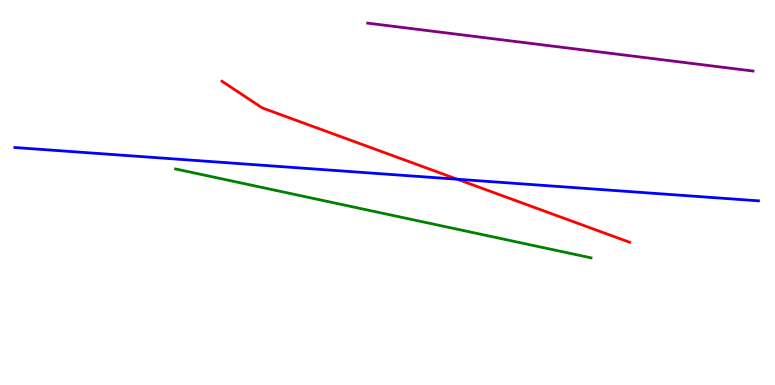[{'lines': ['blue', 'red'], 'intersections': [{'x': 5.9, 'y': 5.34}]}, {'lines': ['green', 'red'], 'intersections': []}, {'lines': ['purple', 'red'], 'intersections': []}, {'lines': ['blue', 'green'], 'intersections': []}, {'lines': ['blue', 'purple'], 'intersections': []}, {'lines': ['green', 'purple'], 'intersections': []}]